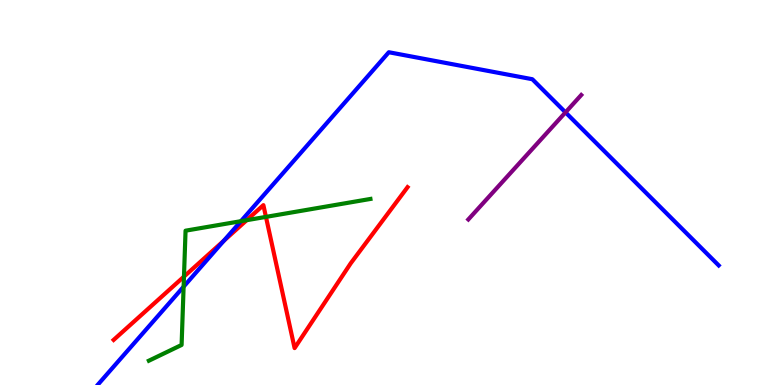[{'lines': ['blue', 'red'], 'intersections': [{'x': 2.89, 'y': 3.75}]}, {'lines': ['green', 'red'], 'intersections': [{'x': 2.37, 'y': 2.82}, {'x': 3.18, 'y': 4.28}, {'x': 3.43, 'y': 4.37}]}, {'lines': ['purple', 'red'], 'intersections': []}, {'lines': ['blue', 'green'], 'intersections': [{'x': 2.37, 'y': 2.55}, {'x': 3.11, 'y': 4.26}]}, {'lines': ['blue', 'purple'], 'intersections': [{'x': 7.3, 'y': 7.08}]}, {'lines': ['green', 'purple'], 'intersections': []}]